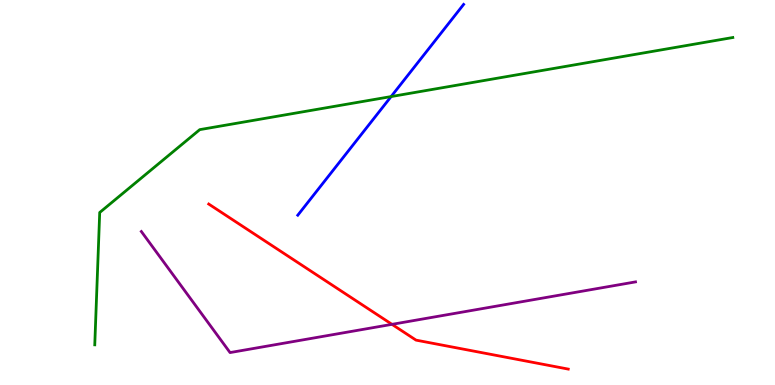[{'lines': ['blue', 'red'], 'intersections': []}, {'lines': ['green', 'red'], 'intersections': []}, {'lines': ['purple', 'red'], 'intersections': [{'x': 5.06, 'y': 1.58}]}, {'lines': ['blue', 'green'], 'intersections': [{'x': 5.05, 'y': 7.49}]}, {'lines': ['blue', 'purple'], 'intersections': []}, {'lines': ['green', 'purple'], 'intersections': []}]